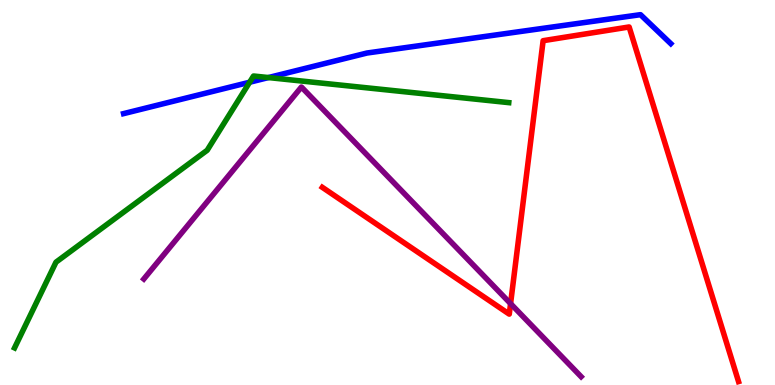[{'lines': ['blue', 'red'], 'intersections': []}, {'lines': ['green', 'red'], 'intersections': []}, {'lines': ['purple', 'red'], 'intersections': [{'x': 6.59, 'y': 2.11}]}, {'lines': ['blue', 'green'], 'intersections': [{'x': 3.22, 'y': 7.86}, {'x': 3.46, 'y': 7.99}]}, {'lines': ['blue', 'purple'], 'intersections': []}, {'lines': ['green', 'purple'], 'intersections': []}]